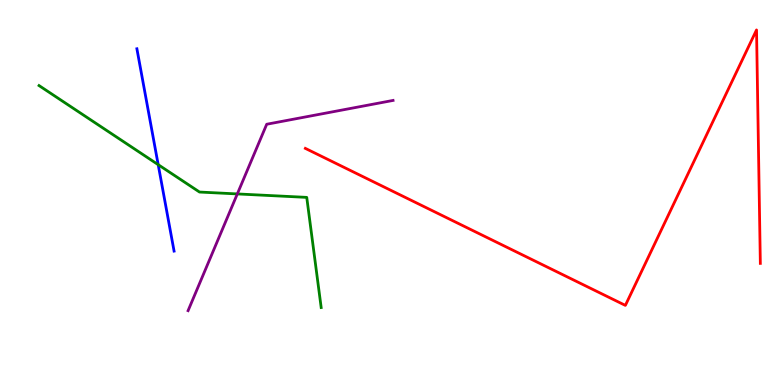[{'lines': ['blue', 'red'], 'intersections': []}, {'lines': ['green', 'red'], 'intersections': []}, {'lines': ['purple', 'red'], 'intersections': []}, {'lines': ['blue', 'green'], 'intersections': [{'x': 2.04, 'y': 5.72}]}, {'lines': ['blue', 'purple'], 'intersections': []}, {'lines': ['green', 'purple'], 'intersections': [{'x': 3.06, 'y': 4.96}]}]